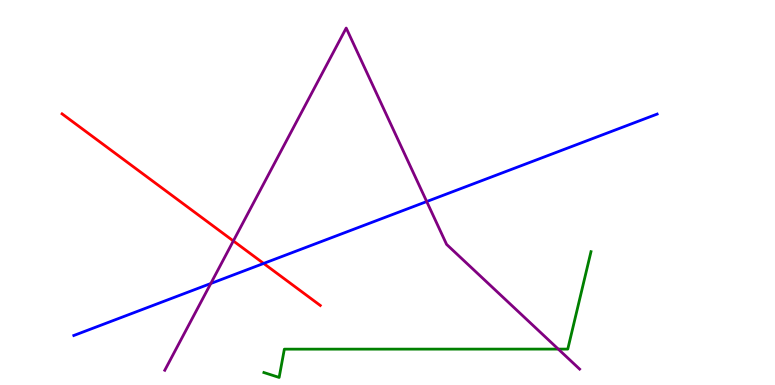[{'lines': ['blue', 'red'], 'intersections': [{'x': 3.4, 'y': 3.16}]}, {'lines': ['green', 'red'], 'intersections': []}, {'lines': ['purple', 'red'], 'intersections': [{'x': 3.01, 'y': 3.74}]}, {'lines': ['blue', 'green'], 'intersections': []}, {'lines': ['blue', 'purple'], 'intersections': [{'x': 2.72, 'y': 2.64}, {'x': 5.51, 'y': 4.76}]}, {'lines': ['green', 'purple'], 'intersections': [{'x': 7.2, 'y': 0.933}]}]